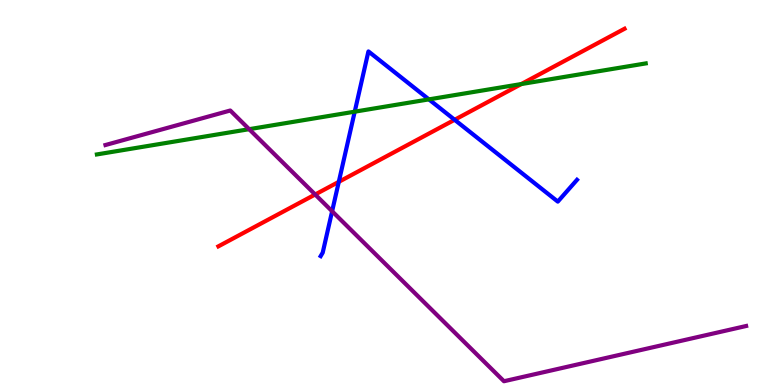[{'lines': ['blue', 'red'], 'intersections': [{'x': 4.37, 'y': 5.28}, {'x': 5.87, 'y': 6.89}]}, {'lines': ['green', 'red'], 'intersections': [{'x': 6.73, 'y': 7.82}]}, {'lines': ['purple', 'red'], 'intersections': [{'x': 4.07, 'y': 4.95}]}, {'lines': ['blue', 'green'], 'intersections': [{'x': 4.58, 'y': 7.1}, {'x': 5.53, 'y': 7.42}]}, {'lines': ['blue', 'purple'], 'intersections': [{'x': 4.29, 'y': 4.51}]}, {'lines': ['green', 'purple'], 'intersections': [{'x': 3.21, 'y': 6.64}]}]